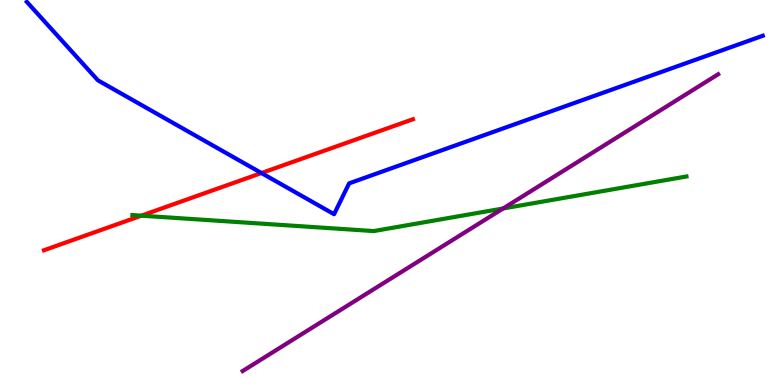[{'lines': ['blue', 'red'], 'intersections': [{'x': 3.37, 'y': 5.51}]}, {'lines': ['green', 'red'], 'intersections': [{'x': 1.82, 'y': 4.4}]}, {'lines': ['purple', 'red'], 'intersections': []}, {'lines': ['blue', 'green'], 'intersections': []}, {'lines': ['blue', 'purple'], 'intersections': []}, {'lines': ['green', 'purple'], 'intersections': [{'x': 6.49, 'y': 4.58}]}]